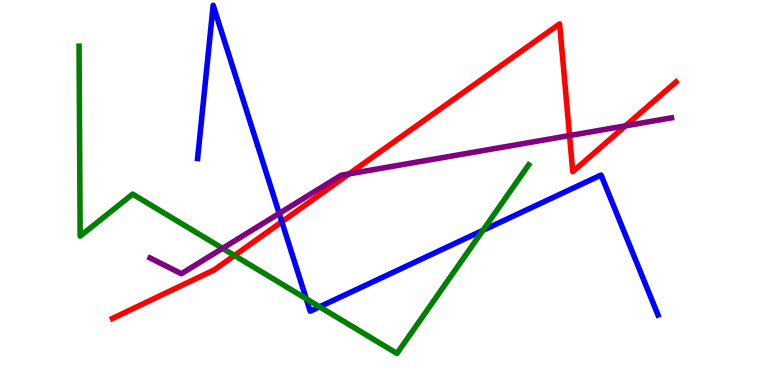[{'lines': ['blue', 'red'], 'intersections': [{'x': 3.64, 'y': 4.24}]}, {'lines': ['green', 'red'], 'intersections': [{'x': 3.03, 'y': 3.36}]}, {'lines': ['purple', 'red'], 'intersections': [{'x': 4.5, 'y': 5.48}, {'x': 7.35, 'y': 6.48}, {'x': 8.07, 'y': 6.73}]}, {'lines': ['blue', 'green'], 'intersections': [{'x': 3.95, 'y': 2.24}, {'x': 4.12, 'y': 2.03}, {'x': 6.23, 'y': 4.02}]}, {'lines': ['blue', 'purple'], 'intersections': [{'x': 3.6, 'y': 4.46}]}, {'lines': ['green', 'purple'], 'intersections': [{'x': 2.87, 'y': 3.55}]}]